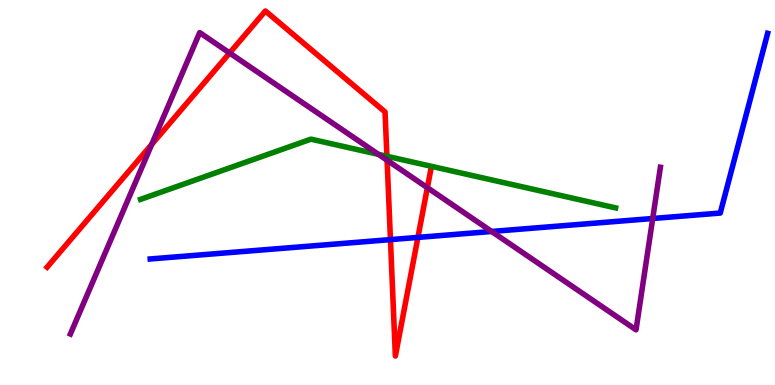[{'lines': ['blue', 'red'], 'intersections': [{'x': 5.04, 'y': 3.78}, {'x': 5.39, 'y': 3.83}]}, {'lines': ['green', 'red'], 'intersections': [{'x': 4.99, 'y': 5.94}]}, {'lines': ['purple', 'red'], 'intersections': [{'x': 1.96, 'y': 6.25}, {'x': 2.96, 'y': 8.62}, {'x': 4.99, 'y': 5.84}, {'x': 5.51, 'y': 5.13}]}, {'lines': ['blue', 'green'], 'intersections': []}, {'lines': ['blue', 'purple'], 'intersections': [{'x': 6.34, 'y': 3.99}, {'x': 8.42, 'y': 4.32}]}, {'lines': ['green', 'purple'], 'intersections': [{'x': 4.88, 'y': 5.99}]}]